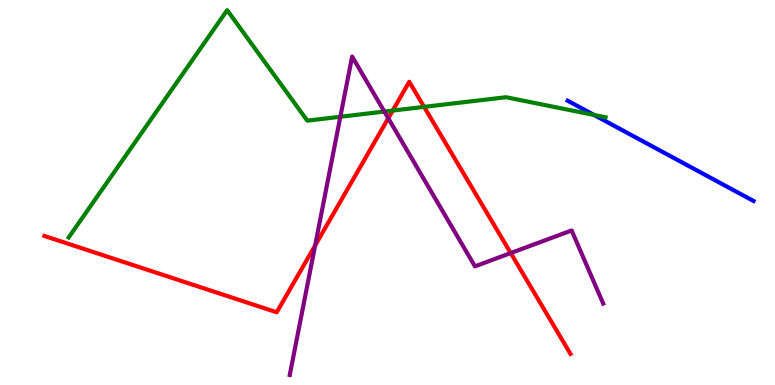[{'lines': ['blue', 'red'], 'intersections': []}, {'lines': ['green', 'red'], 'intersections': [{'x': 5.07, 'y': 7.13}, {'x': 5.47, 'y': 7.22}]}, {'lines': ['purple', 'red'], 'intersections': [{'x': 4.07, 'y': 3.62}, {'x': 5.01, 'y': 6.93}, {'x': 6.59, 'y': 3.43}]}, {'lines': ['blue', 'green'], 'intersections': [{'x': 7.67, 'y': 7.01}]}, {'lines': ['blue', 'purple'], 'intersections': []}, {'lines': ['green', 'purple'], 'intersections': [{'x': 4.39, 'y': 6.97}, {'x': 4.96, 'y': 7.1}]}]